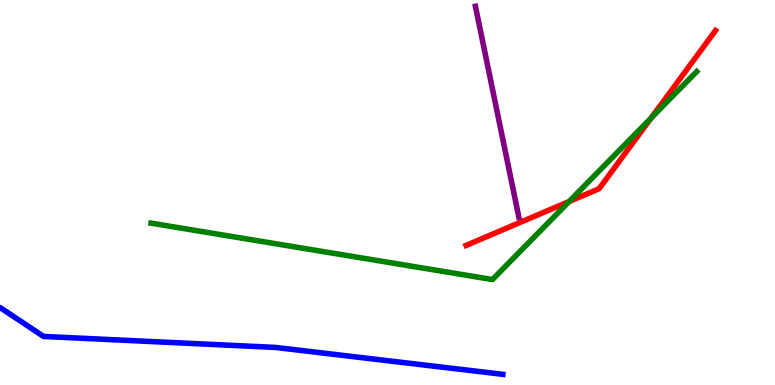[{'lines': ['blue', 'red'], 'intersections': []}, {'lines': ['green', 'red'], 'intersections': [{'x': 7.34, 'y': 4.77}, {'x': 8.4, 'y': 6.94}]}, {'lines': ['purple', 'red'], 'intersections': []}, {'lines': ['blue', 'green'], 'intersections': []}, {'lines': ['blue', 'purple'], 'intersections': []}, {'lines': ['green', 'purple'], 'intersections': []}]